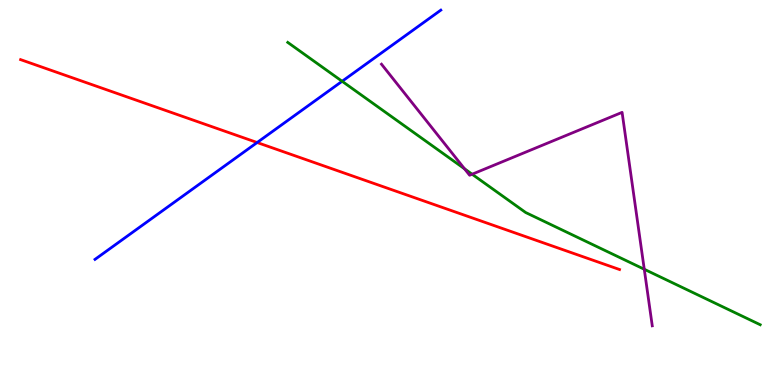[{'lines': ['blue', 'red'], 'intersections': [{'x': 3.32, 'y': 6.3}]}, {'lines': ['green', 'red'], 'intersections': []}, {'lines': ['purple', 'red'], 'intersections': []}, {'lines': ['blue', 'green'], 'intersections': [{'x': 4.41, 'y': 7.89}]}, {'lines': ['blue', 'purple'], 'intersections': []}, {'lines': ['green', 'purple'], 'intersections': [{'x': 5.99, 'y': 5.62}, {'x': 6.09, 'y': 5.47}, {'x': 8.31, 'y': 3.01}]}]